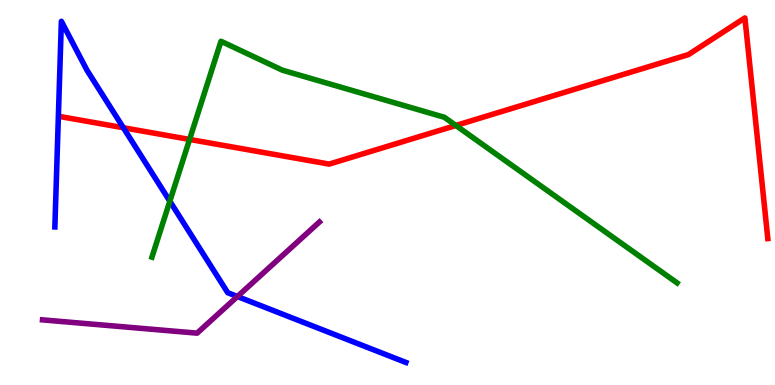[{'lines': ['blue', 'red'], 'intersections': [{'x': 1.59, 'y': 6.68}]}, {'lines': ['green', 'red'], 'intersections': [{'x': 2.45, 'y': 6.38}, {'x': 5.88, 'y': 6.74}]}, {'lines': ['purple', 'red'], 'intersections': []}, {'lines': ['blue', 'green'], 'intersections': [{'x': 2.19, 'y': 4.77}]}, {'lines': ['blue', 'purple'], 'intersections': [{'x': 3.06, 'y': 2.3}]}, {'lines': ['green', 'purple'], 'intersections': []}]